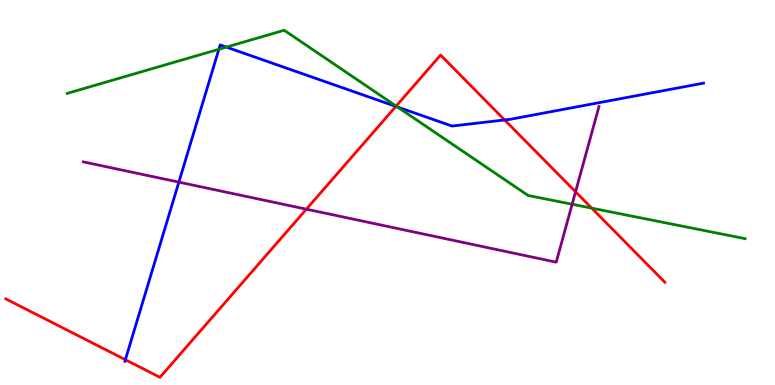[{'lines': ['blue', 'red'], 'intersections': [{'x': 1.62, 'y': 0.657}, {'x': 5.11, 'y': 7.24}, {'x': 6.51, 'y': 6.88}]}, {'lines': ['green', 'red'], 'intersections': [{'x': 5.11, 'y': 7.24}, {'x': 7.63, 'y': 4.59}]}, {'lines': ['purple', 'red'], 'intersections': [{'x': 3.95, 'y': 4.57}, {'x': 7.43, 'y': 5.02}]}, {'lines': ['blue', 'green'], 'intersections': [{'x': 2.82, 'y': 8.72}, {'x': 2.92, 'y': 8.78}, {'x': 5.13, 'y': 7.22}]}, {'lines': ['blue', 'purple'], 'intersections': [{'x': 2.31, 'y': 5.27}]}, {'lines': ['green', 'purple'], 'intersections': [{'x': 7.38, 'y': 4.7}]}]